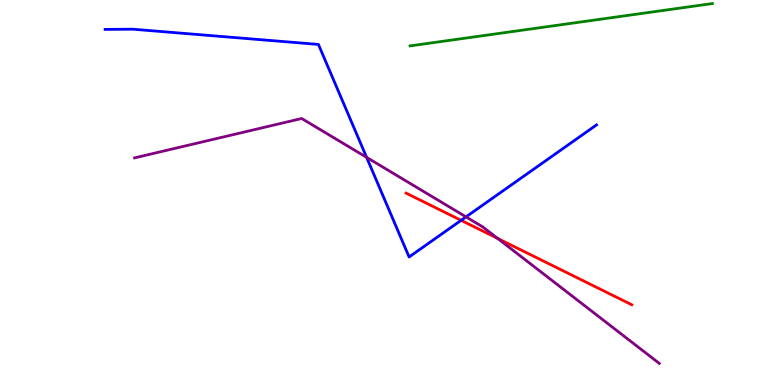[{'lines': ['blue', 'red'], 'intersections': [{'x': 5.95, 'y': 4.28}]}, {'lines': ['green', 'red'], 'intersections': []}, {'lines': ['purple', 'red'], 'intersections': [{'x': 6.42, 'y': 3.81}]}, {'lines': ['blue', 'green'], 'intersections': []}, {'lines': ['blue', 'purple'], 'intersections': [{'x': 4.73, 'y': 5.91}, {'x': 6.01, 'y': 4.37}]}, {'lines': ['green', 'purple'], 'intersections': []}]